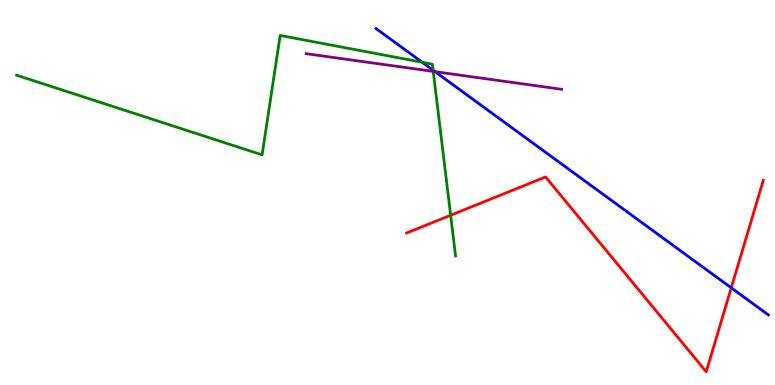[{'lines': ['blue', 'red'], 'intersections': [{'x': 9.44, 'y': 2.52}]}, {'lines': ['green', 'red'], 'intersections': [{'x': 5.81, 'y': 4.41}]}, {'lines': ['purple', 'red'], 'intersections': []}, {'lines': ['blue', 'green'], 'intersections': [{'x': 5.45, 'y': 8.38}, {'x': 5.59, 'y': 8.18}]}, {'lines': ['blue', 'purple'], 'intersections': [{'x': 5.61, 'y': 8.14}]}, {'lines': ['green', 'purple'], 'intersections': [{'x': 5.59, 'y': 8.15}]}]